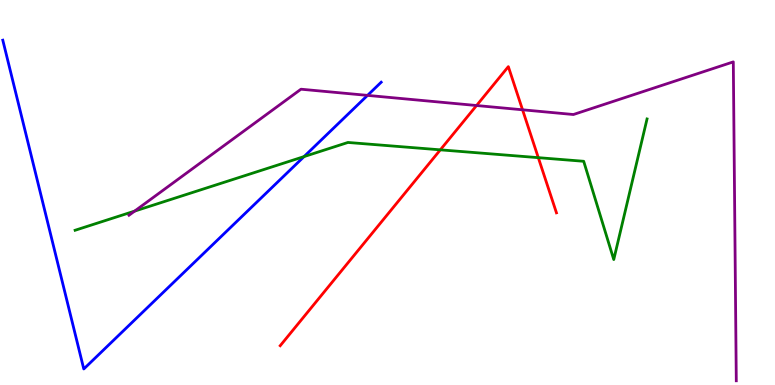[{'lines': ['blue', 'red'], 'intersections': []}, {'lines': ['green', 'red'], 'intersections': [{'x': 5.68, 'y': 6.11}, {'x': 6.95, 'y': 5.9}]}, {'lines': ['purple', 'red'], 'intersections': [{'x': 6.15, 'y': 7.26}, {'x': 6.74, 'y': 7.15}]}, {'lines': ['blue', 'green'], 'intersections': [{'x': 3.92, 'y': 5.93}]}, {'lines': ['blue', 'purple'], 'intersections': [{'x': 4.74, 'y': 7.52}]}, {'lines': ['green', 'purple'], 'intersections': [{'x': 1.74, 'y': 4.52}]}]